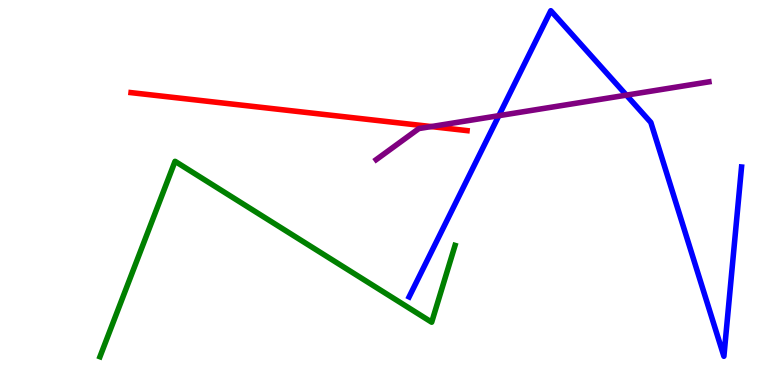[{'lines': ['blue', 'red'], 'intersections': []}, {'lines': ['green', 'red'], 'intersections': []}, {'lines': ['purple', 'red'], 'intersections': [{'x': 5.56, 'y': 6.71}]}, {'lines': ['blue', 'green'], 'intersections': []}, {'lines': ['blue', 'purple'], 'intersections': [{'x': 6.44, 'y': 7.0}, {'x': 8.08, 'y': 7.53}]}, {'lines': ['green', 'purple'], 'intersections': []}]